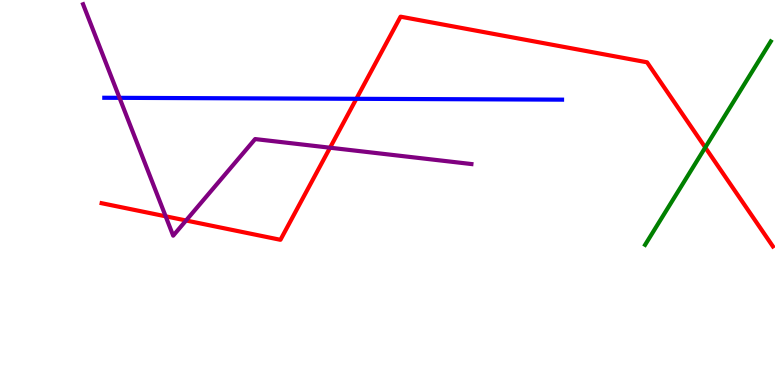[{'lines': ['blue', 'red'], 'intersections': [{'x': 4.6, 'y': 7.43}]}, {'lines': ['green', 'red'], 'intersections': [{'x': 9.1, 'y': 6.17}]}, {'lines': ['purple', 'red'], 'intersections': [{'x': 2.14, 'y': 4.38}, {'x': 2.4, 'y': 4.27}, {'x': 4.26, 'y': 6.16}]}, {'lines': ['blue', 'green'], 'intersections': []}, {'lines': ['blue', 'purple'], 'intersections': [{'x': 1.54, 'y': 7.46}]}, {'lines': ['green', 'purple'], 'intersections': []}]